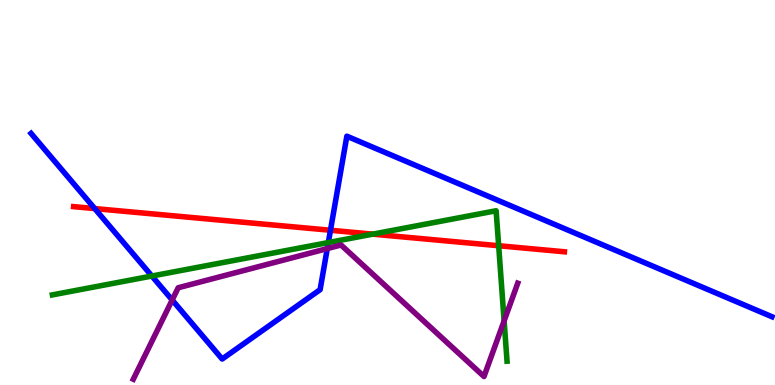[{'lines': ['blue', 'red'], 'intersections': [{'x': 1.22, 'y': 4.58}, {'x': 4.26, 'y': 4.02}]}, {'lines': ['green', 'red'], 'intersections': [{'x': 4.81, 'y': 3.92}, {'x': 6.43, 'y': 3.62}]}, {'lines': ['purple', 'red'], 'intersections': []}, {'lines': ['blue', 'green'], 'intersections': [{'x': 1.96, 'y': 2.83}, {'x': 4.24, 'y': 3.7}]}, {'lines': ['blue', 'purple'], 'intersections': [{'x': 2.22, 'y': 2.21}, {'x': 4.22, 'y': 3.54}]}, {'lines': ['green', 'purple'], 'intersections': [{'x': 6.5, 'y': 1.67}]}]